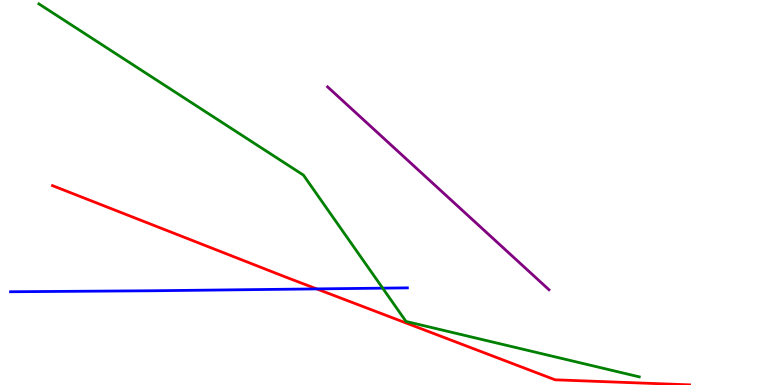[{'lines': ['blue', 'red'], 'intersections': [{'x': 4.09, 'y': 2.5}]}, {'lines': ['green', 'red'], 'intersections': []}, {'lines': ['purple', 'red'], 'intersections': []}, {'lines': ['blue', 'green'], 'intersections': [{'x': 4.94, 'y': 2.52}]}, {'lines': ['blue', 'purple'], 'intersections': []}, {'lines': ['green', 'purple'], 'intersections': []}]